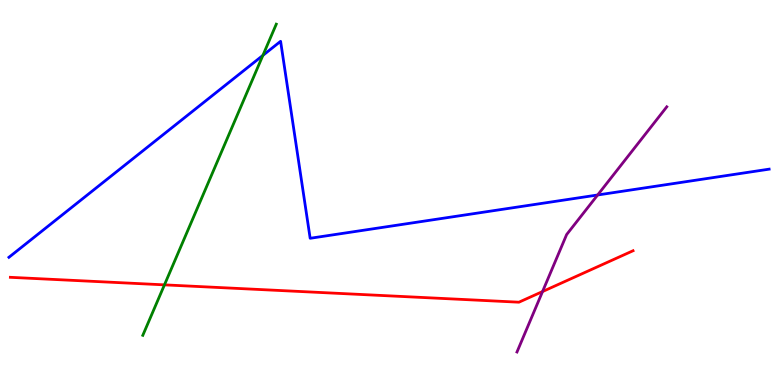[{'lines': ['blue', 'red'], 'intersections': []}, {'lines': ['green', 'red'], 'intersections': [{'x': 2.12, 'y': 2.6}]}, {'lines': ['purple', 'red'], 'intersections': [{'x': 7.0, 'y': 2.43}]}, {'lines': ['blue', 'green'], 'intersections': [{'x': 3.39, 'y': 8.56}]}, {'lines': ['blue', 'purple'], 'intersections': [{'x': 7.71, 'y': 4.94}]}, {'lines': ['green', 'purple'], 'intersections': []}]